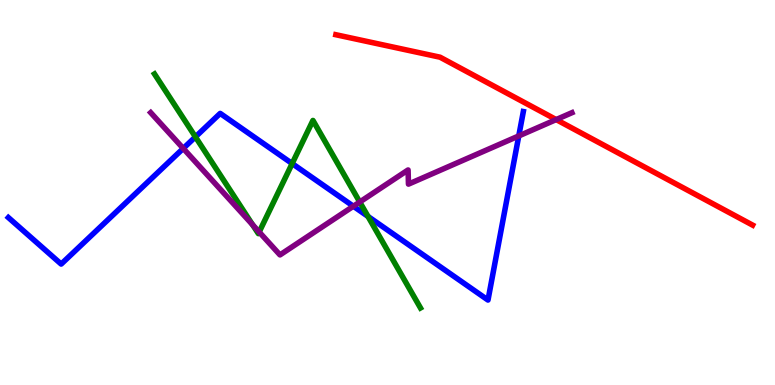[{'lines': ['blue', 'red'], 'intersections': []}, {'lines': ['green', 'red'], 'intersections': []}, {'lines': ['purple', 'red'], 'intersections': [{'x': 7.18, 'y': 6.89}]}, {'lines': ['blue', 'green'], 'intersections': [{'x': 2.52, 'y': 6.44}, {'x': 3.77, 'y': 5.75}, {'x': 4.75, 'y': 4.38}]}, {'lines': ['blue', 'purple'], 'intersections': [{'x': 2.36, 'y': 6.14}, {'x': 4.56, 'y': 4.64}, {'x': 6.69, 'y': 6.47}]}, {'lines': ['green', 'purple'], 'intersections': [{'x': 3.26, 'y': 4.16}, {'x': 3.34, 'y': 3.97}, {'x': 4.64, 'y': 4.75}]}]